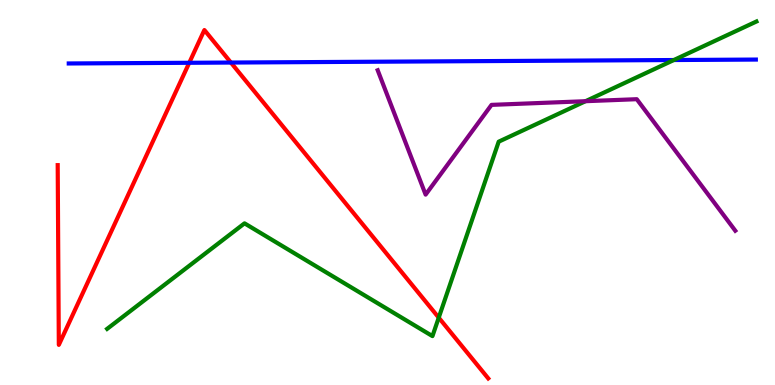[{'lines': ['blue', 'red'], 'intersections': [{'x': 2.44, 'y': 8.37}, {'x': 2.98, 'y': 8.38}]}, {'lines': ['green', 'red'], 'intersections': [{'x': 5.66, 'y': 1.75}]}, {'lines': ['purple', 'red'], 'intersections': []}, {'lines': ['blue', 'green'], 'intersections': [{'x': 8.69, 'y': 8.44}]}, {'lines': ['blue', 'purple'], 'intersections': []}, {'lines': ['green', 'purple'], 'intersections': [{'x': 7.56, 'y': 7.37}]}]